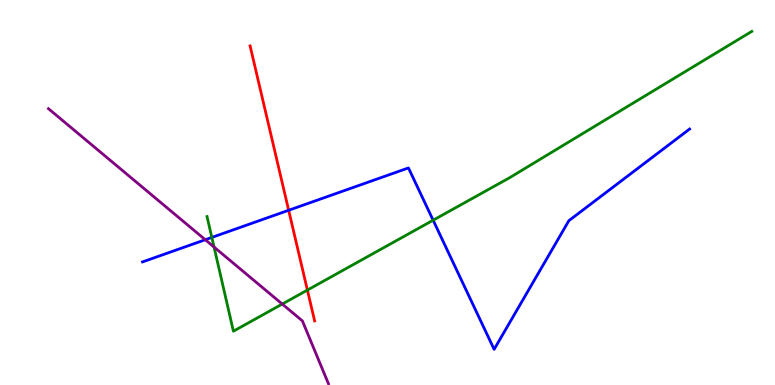[{'lines': ['blue', 'red'], 'intersections': [{'x': 3.72, 'y': 4.54}]}, {'lines': ['green', 'red'], 'intersections': [{'x': 3.97, 'y': 2.47}]}, {'lines': ['purple', 'red'], 'intersections': []}, {'lines': ['blue', 'green'], 'intersections': [{'x': 2.73, 'y': 3.83}, {'x': 5.59, 'y': 4.28}]}, {'lines': ['blue', 'purple'], 'intersections': [{'x': 2.65, 'y': 3.77}]}, {'lines': ['green', 'purple'], 'intersections': [{'x': 2.76, 'y': 3.58}, {'x': 3.64, 'y': 2.1}]}]